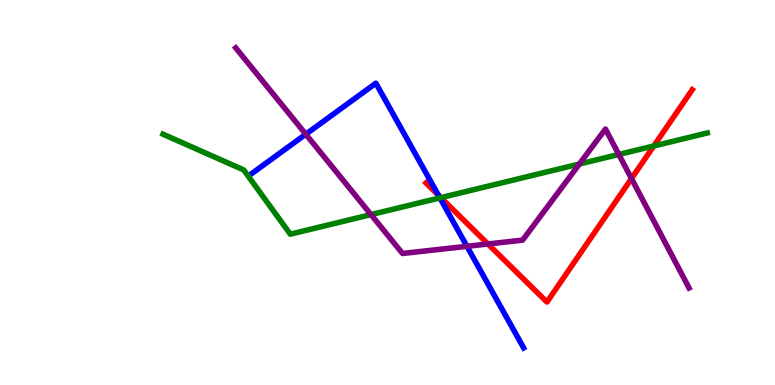[{'lines': ['blue', 'red'], 'intersections': [{'x': 5.66, 'y': 4.93}]}, {'lines': ['green', 'red'], 'intersections': [{'x': 5.69, 'y': 4.87}, {'x': 8.44, 'y': 6.21}]}, {'lines': ['purple', 'red'], 'intersections': [{'x': 6.3, 'y': 3.66}, {'x': 8.15, 'y': 5.36}]}, {'lines': ['blue', 'green'], 'intersections': [{'x': 5.68, 'y': 4.86}]}, {'lines': ['blue', 'purple'], 'intersections': [{'x': 3.95, 'y': 6.51}, {'x': 6.03, 'y': 3.6}]}, {'lines': ['green', 'purple'], 'intersections': [{'x': 4.79, 'y': 4.43}, {'x': 7.48, 'y': 5.74}, {'x': 7.98, 'y': 5.99}]}]